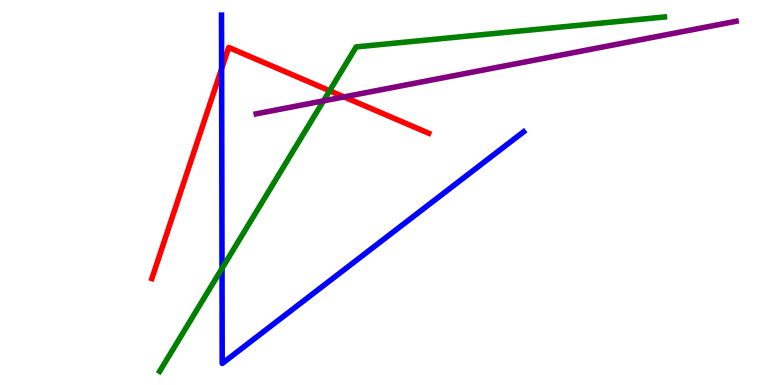[{'lines': ['blue', 'red'], 'intersections': [{'x': 2.86, 'y': 8.21}]}, {'lines': ['green', 'red'], 'intersections': [{'x': 4.25, 'y': 7.64}]}, {'lines': ['purple', 'red'], 'intersections': [{'x': 4.44, 'y': 7.48}]}, {'lines': ['blue', 'green'], 'intersections': [{'x': 2.86, 'y': 3.03}]}, {'lines': ['blue', 'purple'], 'intersections': []}, {'lines': ['green', 'purple'], 'intersections': [{'x': 4.17, 'y': 7.38}]}]